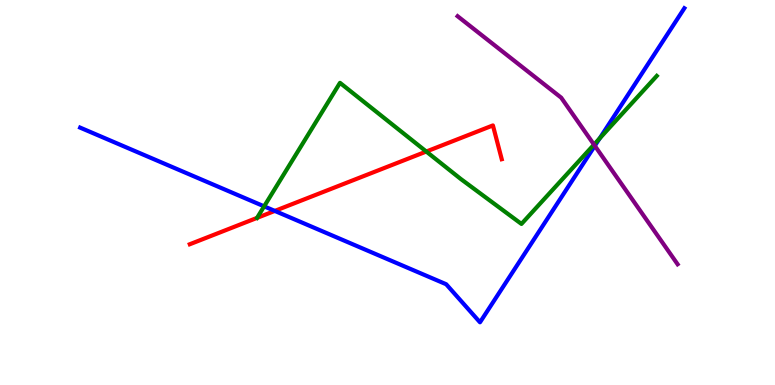[{'lines': ['blue', 'red'], 'intersections': [{'x': 3.55, 'y': 4.52}]}, {'lines': ['green', 'red'], 'intersections': [{'x': 3.32, 'y': 4.34}, {'x': 5.5, 'y': 6.06}]}, {'lines': ['purple', 'red'], 'intersections': []}, {'lines': ['blue', 'green'], 'intersections': [{'x': 3.41, 'y': 4.64}, {'x': 7.74, 'y': 6.41}]}, {'lines': ['blue', 'purple'], 'intersections': [{'x': 7.68, 'y': 6.21}]}, {'lines': ['green', 'purple'], 'intersections': [{'x': 7.66, 'y': 6.24}]}]